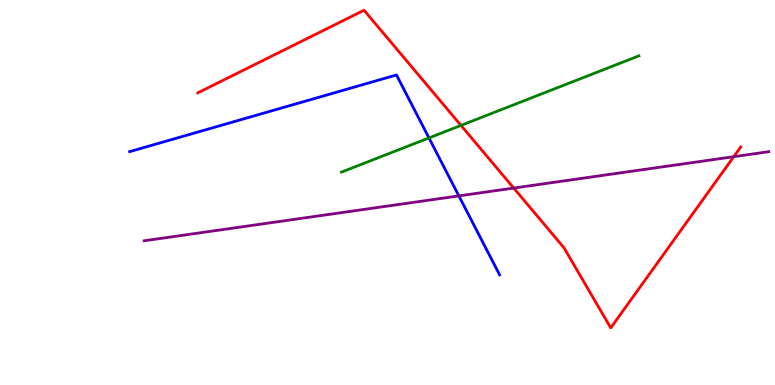[{'lines': ['blue', 'red'], 'intersections': []}, {'lines': ['green', 'red'], 'intersections': [{'x': 5.95, 'y': 6.74}]}, {'lines': ['purple', 'red'], 'intersections': [{'x': 6.63, 'y': 5.12}, {'x': 9.47, 'y': 5.93}]}, {'lines': ['blue', 'green'], 'intersections': [{'x': 5.53, 'y': 6.42}]}, {'lines': ['blue', 'purple'], 'intersections': [{'x': 5.92, 'y': 4.91}]}, {'lines': ['green', 'purple'], 'intersections': []}]